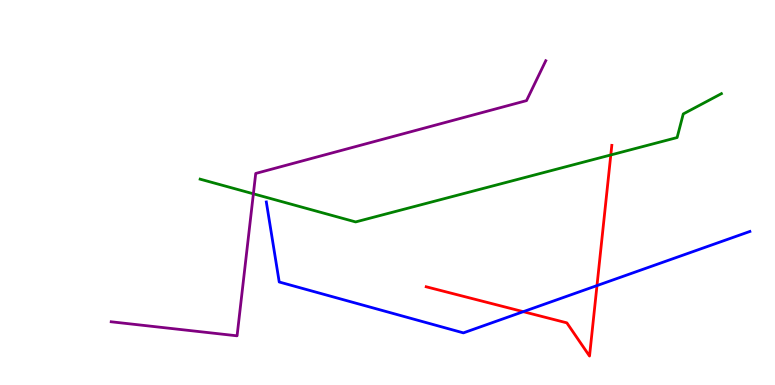[{'lines': ['blue', 'red'], 'intersections': [{'x': 6.75, 'y': 1.9}, {'x': 7.7, 'y': 2.58}]}, {'lines': ['green', 'red'], 'intersections': [{'x': 7.88, 'y': 5.98}]}, {'lines': ['purple', 'red'], 'intersections': []}, {'lines': ['blue', 'green'], 'intersections': []}, {'lines': ['blue', 'purple'], 'intersections': []}, {'lines': ['green', 'purple'], 'intersections': [{'x': 3.27, 'y': 4.97}]}]